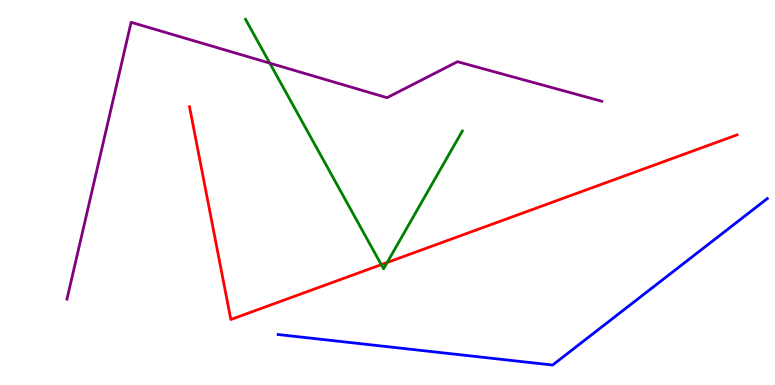[{'lines': ['blue', 'red'], 'intersections': []}, {'lines': ['green', 'red'], 'intersections': [{'x': 4.92, 'y': 3.13}, {'x': 5.0, 'y': 3.18}]}, {'lines': ['purple', 'red'], 'intersections': []}, {'lines': ['blue', 'green'], 'intersections': []}, {'lines': ['blue', 'purple'], 'intersections': []}, {'lines': ['green', 'purple'], 'intersections': [{'x': 3.48, 'y': 8.36}]}]